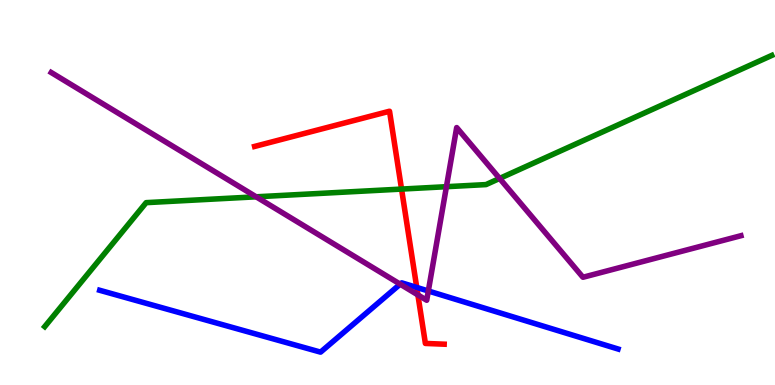[{'lines': ['blue', 'red'], 'intersections': [{'x': 5.38, 'y': 2.53}]}, {'lines': ['green', 'red'], 'intersections': [{'x': 5.18, 'y': 5.09}]}, {'lines': ['purple', 'red'], 'intersections': [{'x': 5.39, 'y': 2.34}]}, {'lines': ['blue', 'green'], 'intersections': []}, {'lines': ['blue', 'purple'], 'intersections': [{'x': 5.16, 'y': 2.62}, {'x': 5.53, 'y': 2.44}]}, {'lines': ['green', 'purple'], 'intersections': [{'x': 3.31, 'y': 4.89}, {'x': 5.76, 'y': 5.15}, {'x': 6.45, 'y': 5.37}]}]